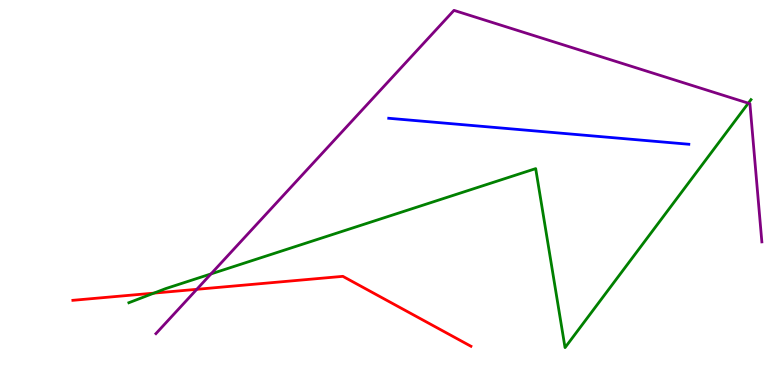[{'lines': ['blue', 'red'], 'intersections': []}, {'lines': ['green', 'red'], 'intersections': [{'x': 1.99, 'y': 2.39}]}, {'lines': ['purple', 'red'], 'intersections': [{'x': 2.54, 'y': 2.49}]}, {'lines': ['blue', 'green'], 'intersections': []}, {'lines': ['blue', 'purple'], 'intersections': []}, {'lines': ['green', 'purple'], 'intersections': [{'x': 2.72, 'y': 2.89}, {'x': 9.66, 'y': 7.32}]}]